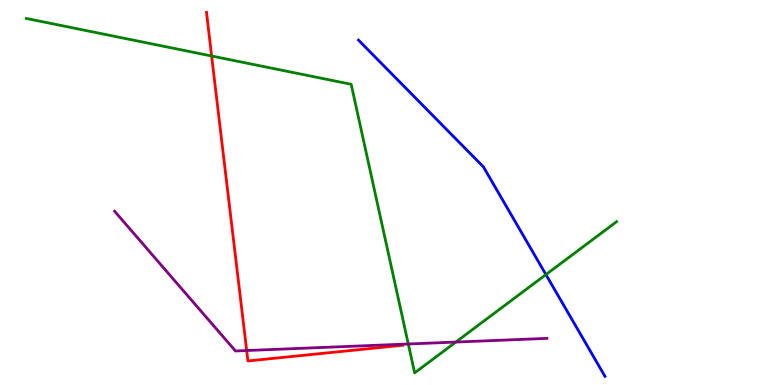[{'lines': ['blue', 'red'], 'intersections': []}, {'lines': ['green', 'red'], 'intersections': [{'x': 2.73, 'y': 8.55}]}, {'lines': ['purple', 'red'], 'intersections': [{'x': 3.18, 'y': 0.895}]}, {'lines': ['blue', 'green'], 'intersections': [{'x': 7.04, 'y': 2.87}]}, {'lines': ['blue', 'purple'], 'intersections': []}, {'lines': ['green', 'purple'], 'intersections': [{'x': 5.27, 'y': 1.07}, {'x': 5.88, 'y': 1.12}]}]